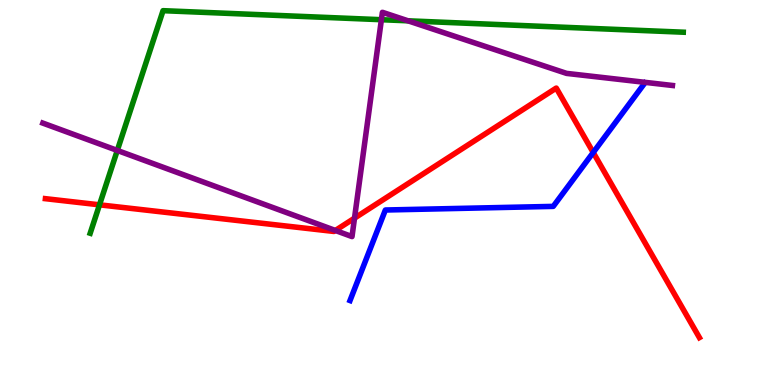[{'lines': ['blue', 'red'], 'intersections': [{'x': 7.65, 'y': 6.04}]}, {'lines': ['green', 'red'], 'intersections': [{'x': 1.28, 'y': 4.68}]}, {'lines': ['purple', 'red'], 'intersections': [{'x': 4.33, 'y': 4.01}, {'x': 4.57, 'y': 4.33}]}, {'lines': ['blue', 'green'], 'intersections': []}, {'lines': ['blue', 'purple'], 'intersections': []}, {'lines': ['green', 'purple'], 'intersections': [{'x': 1.51, 'y': 6.09}, {'x': 4.92, 'y': 9.49}, {'x': 5.27, 'y': 9.46}]}]